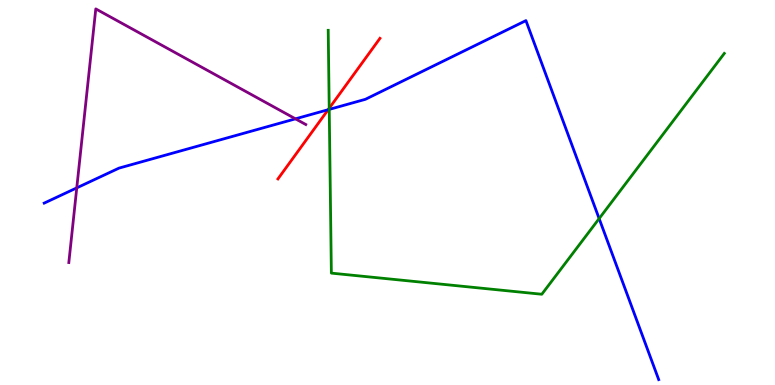[{'lines': ['blue', 'red'], 'intersections': [{'x': 4.23, 'y': 7.15}]}, {'lines': ['green', 'red'], 'intersections': [{'x': 4.25, 'y': 7.19}]}, {'lines': ['purple', 'red'], 'intersections': []}, {'lines': ['blue', 'green'], 'intersections': [{'x': 4.25, 'y': 7.16}, {'x': 7.73, 'y': 4.32}]}, {'lines': ['blue', 'purple'], 'intersections': [{'x': 0.99, 'y': 5.12}, {'x': 3.81, 'y': 6.91}]}, {'lines': ['green', 'purple'], 'intersections': []}]